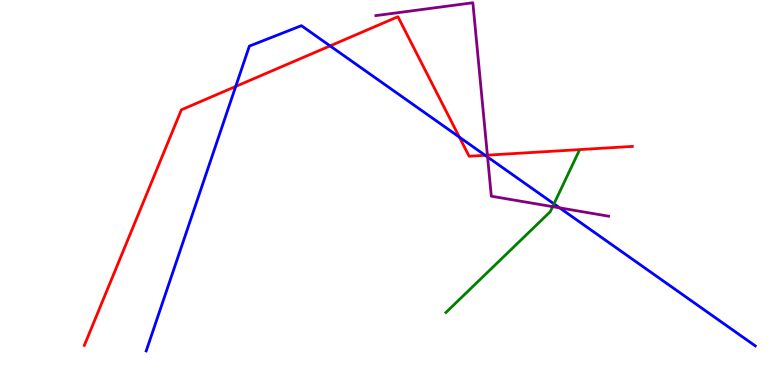[{'lines': ['blue', 'red'], 'intersections': [{'x': 3.04, 'y': 7.75}, {'x': 4.26, 'y': 8.81}, {'x': 5.93, 'y': 6.44}, {'x': 6.26, 'y': 5.97}]}, {'lines': ['green', 'red'], 'intersections': []}, {'lines': ['purple', 'red'], 'intersections': [{'x': 6.29, 'y': 5.97}]}, {'lines': ['blue', 'green'], 'intersections': [{'x': 7.15, 'y': 4.7}]}, {'lines': ['blue', 'purple'], 'intersections': [{'x': 6.29, 'y': 5.92}, {'x': 7.22, 'y': 4.6}]}, {'lines': ['green', 'purple'], 'intersections': [{'x': 7.13, 'y': 4.63}]}]